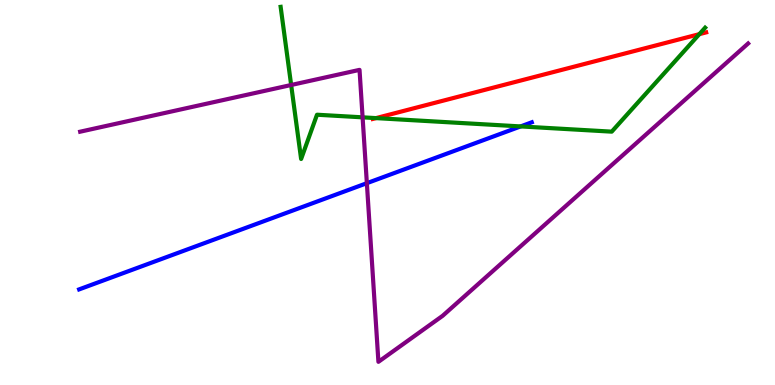[{'lines': ['blue', 'red'], 'intersections': []}, {'lines': ['green', 'red'], 'intersections': [{'x': 4.85, 'y': 6.93}, {'x': 9.02, 'y': 9.11}]}, {'lines': ['purple', 'red'], 'intersections': []}, {'lines': ['blue', 'green'], 'intersections': [{'x': 6.72, 'y': 6.72}]}, {'lines': ['blue', 'purple'], 'intersections': [{'x': 4.73, 'y': 5.24}]}, {'lines': ['green', 'purple'], 'intersections': [{'x': 3.76, 'y': 7.79}, {'x': 4.68, 'y': 6.95}]}]